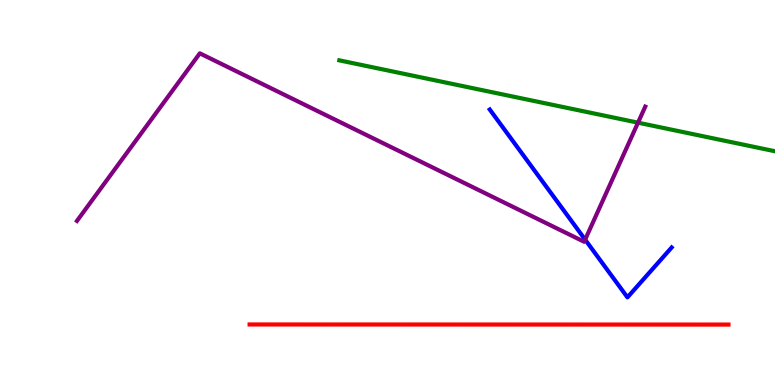[{'lines': ['blue', 'red'], 'intersections': []}, {'lines': ['green', 'red'], 'intersections': []}, {'lines': ['purple', 'red'], 'intersections': []}, {'lines': ['blue', 'green'], 'intersections': []}, {'lines': ['blue', 'purple'], 'intersections': [{'x': 7.55, 'y': 3.78}]}, {'lines': ['green', 'purple'], 'intersections': [{'x': 8.23, 'y': 6.81}]}]